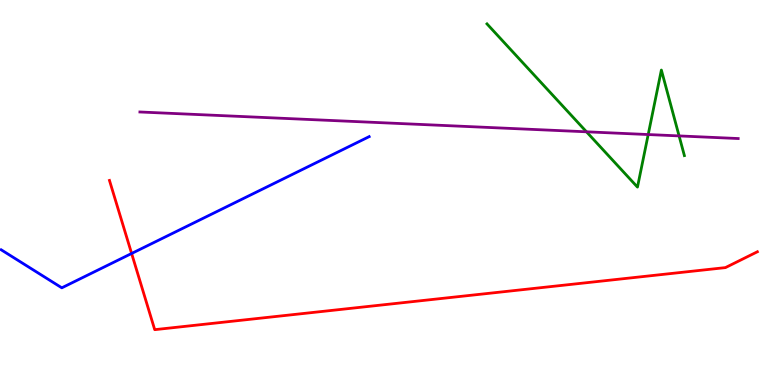[{'lines': ['blue', 'red'], 'intersections': [{'x': 1.7, 'y': 3.42}]}, {'lines': ['green', 'red'], 'intersections': []}, {'lines': ['purple', 'red'], 'intersections': []}, {'lines': ['blue', 'green'], 'intersections': []}, {'lines': ['blue', 'purple'], 'intersections': []}, {'lines': ['green', 'purple'], 'intersections': [{'x': 7.57, 'y': 6.58}, {'x': 8.36, 'y': 6.51}, {'x': 8.76, 'y': 6.47}]}]